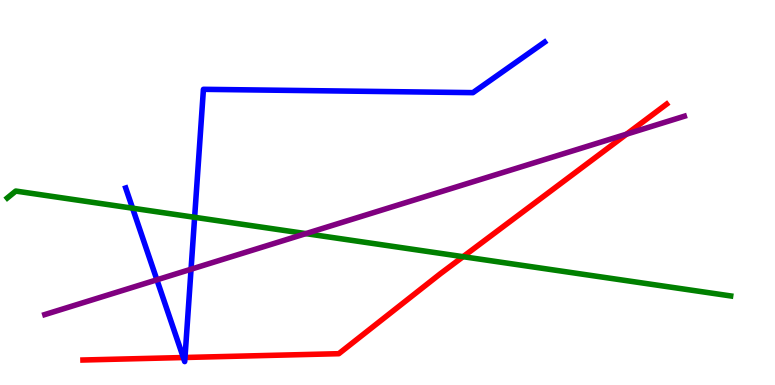[{'lines': ['blue', 'red'], 'intersections': [{'x': 2.37, 'y': 0.713}, {'x': 2.39, 'y': 0.715}]}, {'lines': ['green', 'red'], 'intersections': [{'x': 5.98, 'y': 3.33}]}, {'lines': ['purple', 'red'], 'intersections': [{'x': 8.08, 'y': 6.52}]}, {'lines': ['blue', 'green'], 'intersections': [{'x': 1.71, 'y': 4.59}, {'x': 2.51, 'y': 4.36}]}, {'lines': ['blue', 'purple'], 'intersections': [{'x': 2.02, 'y': 2.73}, {'x': 2.47, 'y': 3.01}]}, {'lines': ['green', 'purple'], 'intersections': [{'x': 3.95, 'y': 3.93}]}]